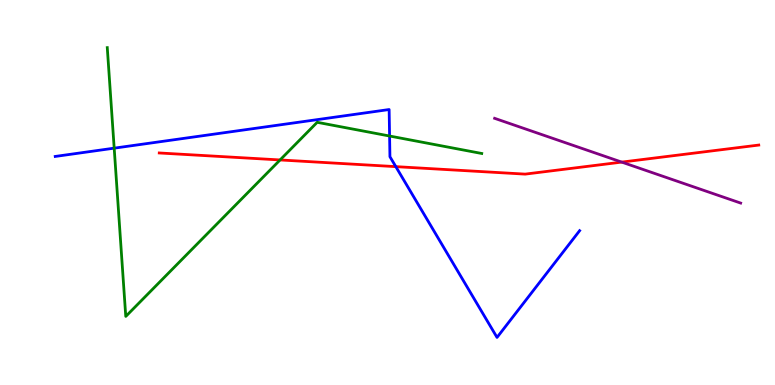[{'lines': ['blue', 'red'], 'intersections': [{'x': 5.11, 'y': 5.67}]}, {'lines': ['green', 'red'], 'intersections': [{'x': 3.61, 'y': 5.85}]}, {'lines': ['purple', 'red'], 'intersections': [{'x': 8.02, 'y': 5.79}]}, {'lines': ['blue', 'green'], 'intersections': [{'x': 1.47, 'y': 6.15}, {'x': 5.03, 'y': 6.47}]}, {'lines': ['blue', 'purple'], 'intersections': []}, {'lines': ['green', 'purple'], 'intersections': []}]